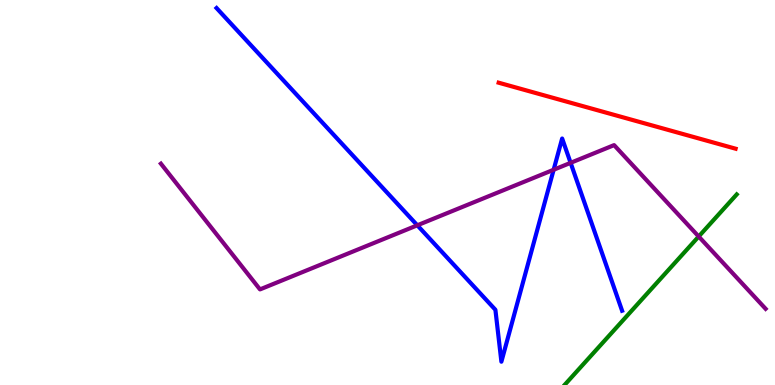[{'lines': ['blue', 'red'], 'intersections': []}, {'lines': ['green', 'red'], 'intersections': []}, {'lines': ['purple', 'red'], 'intersections': []}, {'lines': ['blue', 'green'], 'intersections': []}, {'lines': ['blue', 'purple'], 'intersections': [{'x': 5.38, 'y': 4.15}, {'x': 7.14, 'y': 5.59}, {'x': 7.36, 'y': 5.77}]}, {'lines': ['green', 'purple'], 'intersections': [{'x': 9.02, 'y': 3.86}]}]